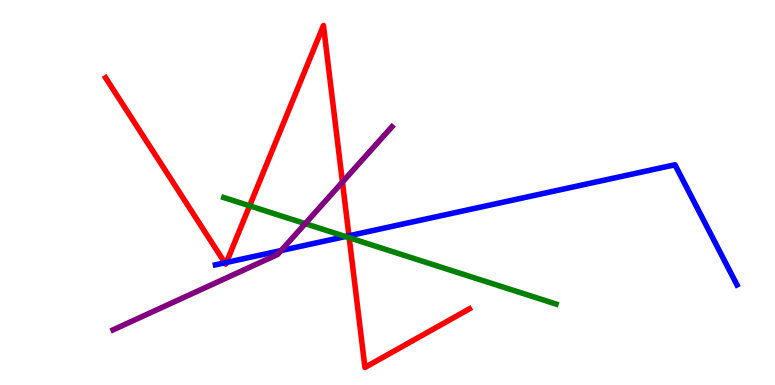[{'lines': ['blue', 'red'], 'intersections': [{'x': 2.9, 'y': 3.17}, {'x': 2.92, 'y': 3.18}, {'x': 4.5, 'y': 3.88}]}, {'lines': ['green', 'red'], 'intersections': [{'x': 3.22, 'y': 4.65}, {'x': 4.51, 'y': 3.82}]}, {'lines': ['purple', 'red'], 'intersections': [{'x': 4.42, 'y': 5.27}]}, {'lines': ['blue', 'green'], 'intersections': [{'x': 4.46, 'y': 3.86}]}, {'lines': ['blue', 'purple'], 'intersections': [{'x': 3.63, 'y': 3.49}]}, {'lines': ['green', 'purple'], 'intersections': [{'x': 3.94, 'y': 4.19}]}]